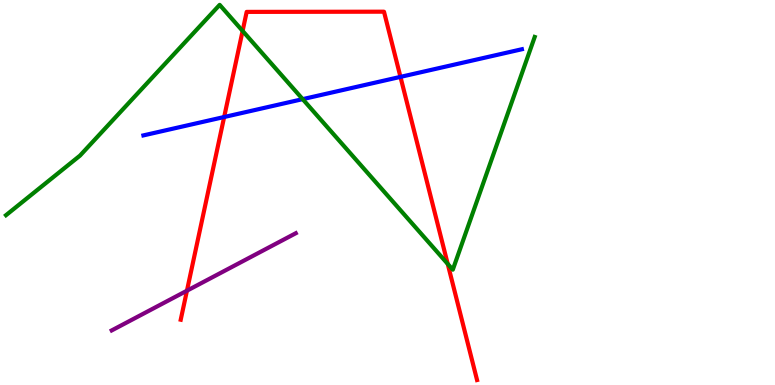[{'lines': ['blue', 'red'], 'intersections': [{'x': 2.89, 'y': 6.96}, {'x': 5.17, 'y': 8.0}]}, {'lines': ['green', 'red'], 'intersections': [{'x': 3.13, 'y': 9.2}, {'x': 5.78, 'y': 3.15}]}, {'lines': ['purple', 'red'], 'intersections': [{'x': 2.41, 'y': 2.45}]}, {'lines': ['blue', 'green'], 'intersections': [{'x': 3.91, 'y': 7.42}]}, {'lines': ['blue', 'purple'], 'intersections': []}, {'lines': ['green', 'purple'], 'intersections': []}]